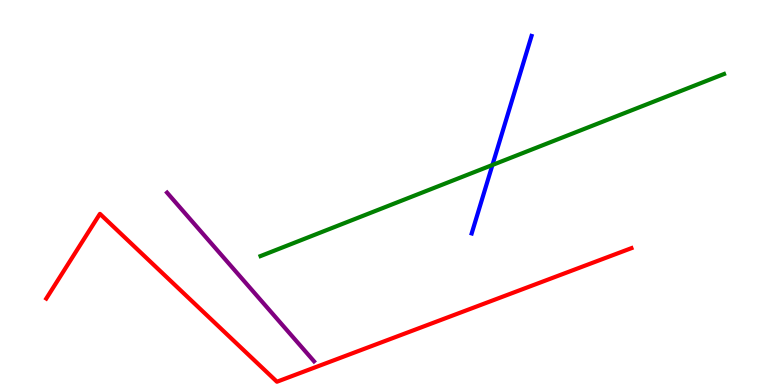[{'lines': ['blue', 'red'], 'intersections': []}, {'lines': ['green', 'red'], 'intersections': []}, {'lines': ['purple', 'red'], 'intersections': []}, {'lines': ['blue', 'green'], 'intersections': [{'x': 6.35, 'y': 5.71}]}, {'lines': ['blue', 'purple'], 'intersections': []}, {'lines': ['green', 'purple'], 'intersections': []}]